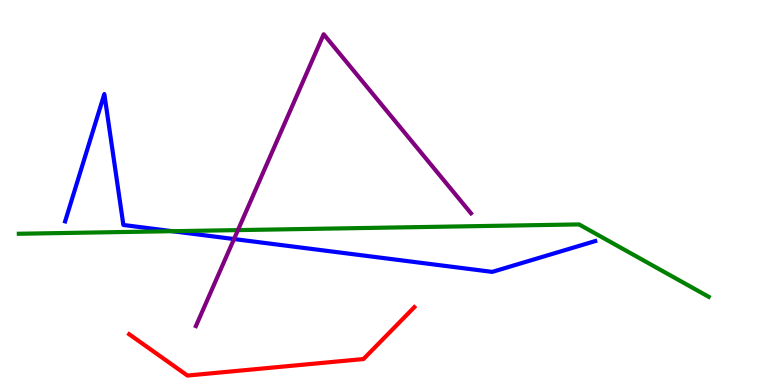[{'lines': ['blue', 'red'], 'intersections': []}, {'lines': ['green', 'red'], 'intersections': []}, {'lines': ['purple', 'red'], 'intersections': []}, {'lines': ['blue', 'green'], 'intersections': [{'x': 2.22, 'y': 3.99}]}, {'lines': ['blue', 'purple'], 'intersections': [{'x': 3.02, 'y': 3.79}]}, {'lines': ['green', 'purple'], 'intersections': [{'x': 3.07, 'y': 4.02}]}]